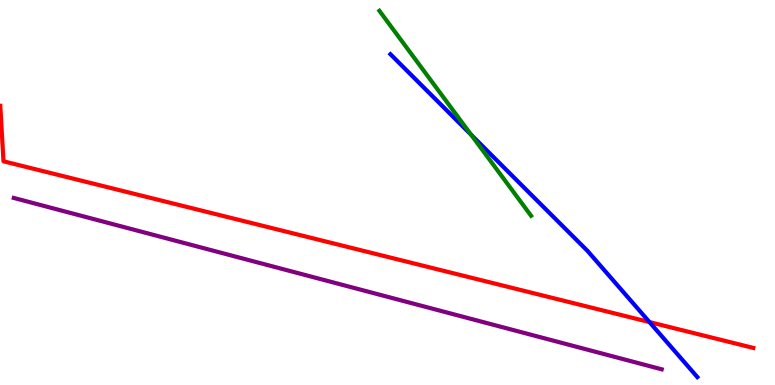[{'lines': ['blue', 'red'], 'intersections': [{'x': 8.38, 'y': 1.63}]}, {'lines': ['green', 'red'], 'intersections': []}, {'lines': ['purple', 'red'], 'intersections': []}, {'lines': ['blue', 'green'], 'intersections': [{'x': 6.08, 'y': 6.5}]}, {'lines': ['blue', 'purple'], 'intersections': []}, {'lines': ['green', 'purple'], 'intersections': []}]